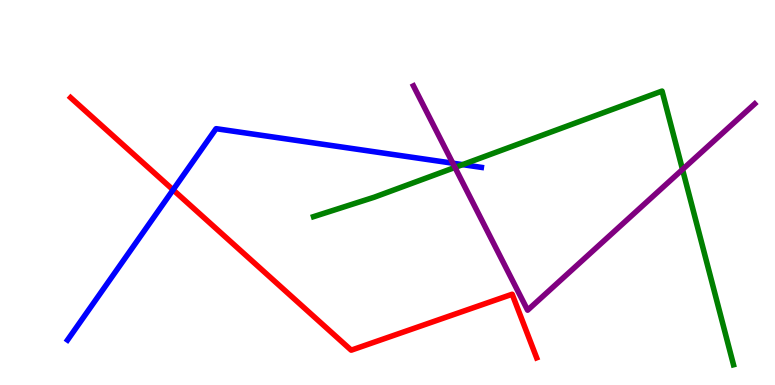[{'lines': ['blue', 'red'], 'intersections': [{'x': 2.23, 'y': 5.07}]}, {'lines': ['green', 'red'], 'intersections': []}, {'lines': ['purple', 'red'], 'intersections': []}, {'lines': ['blue', 'green'], 'intersections': [{'x': 5.97, 'y': 5.72}]}, {'lines': ['blue', 'purple'], 'intersections': [{'x': 5.84, 'y': 5.76}]}, {'lines': ['green', 'purple'], 'intersections': [{'x': 5.87, 'y': 5.65}, {'x': 8.81, 'y': 5.6}]}]